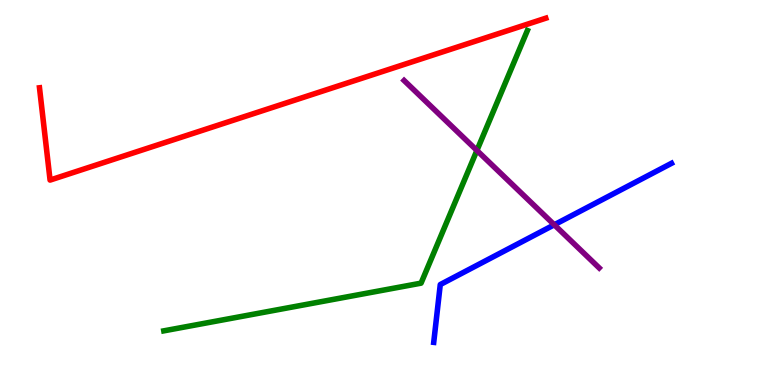[{'lines': ['blue', 'red'], 'intersections': []}, {'lines': ['green', 'red'], 'intersections': []}, {'lines': ['purple', 'red'], 'intersections': []}, {'lines': ['blue', 'green'], 'intersections': []}, {'lines': ['blue', 'purple'], 'intersections': [{'x': 7.15, 'y': 4.16}]}, {'lines': ['green', 'purple'], 'intersections': [{'x': 6.15, 'y': 6.09}]}]